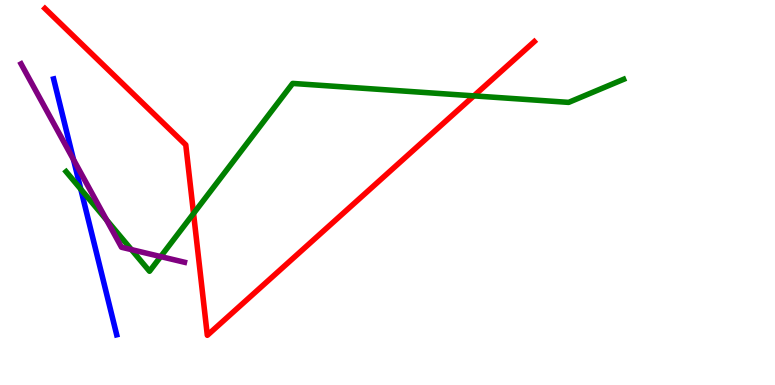[{'lines': ['blue', 'red'], 'intersections': []}, {'lines': ['green', 'red'], 'intersections': [{'x': 2.5, 'y': 4.45}, {'x': 6.11, 'y': 7.51}]}, {'lines': ['purple', 'red'], 'intersections': []}, {'lines': ['blue', 'green'], 'intersections': [{'x': 1.04, 'y': 5.09}]}, {'lines': ['blue', 'purple'], 'intersections': [{'x': 0.949, 'y': 5.85}]}, {'lines': ['green', 'purple'], 'intersections': [{'x': 1.37, 'y': 4.29}, {'x': 1.7, 'y': 3.52}, {'x': 2.07, 'y': 3.34}]}]